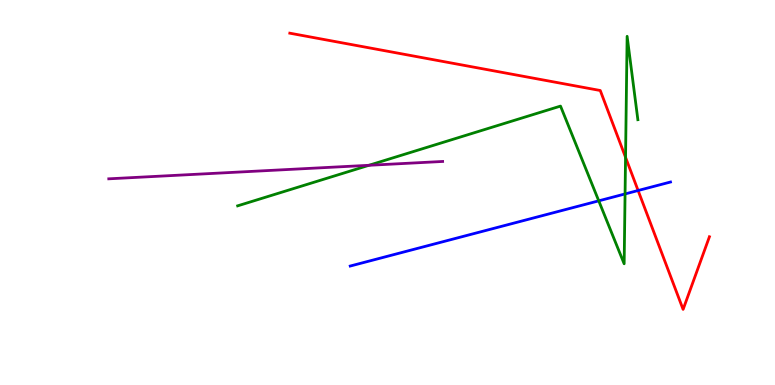[{'lines': ['blue', 'red'], 'intersections': [{'x': 8.23, 'y': 5.05}]}, {'lines': ['green', 'red'], 'intersections': [{'x': 8.07, 'y': 5.91}]}, {'lines': ['purple', 'red'], 'intersections': []}, {'lines': ['blue', 'green'], 'intersections': [{'x': 7.73, 'y': 4.78}, {'x': 8.07, 'y': 4.96}]}, {'lines': ['blue', 'purple'], 'intersections': []}, {'lines': ['green', 'purple'], 'intersections': [{'x': 4.76, 'y': 5.71}]}]